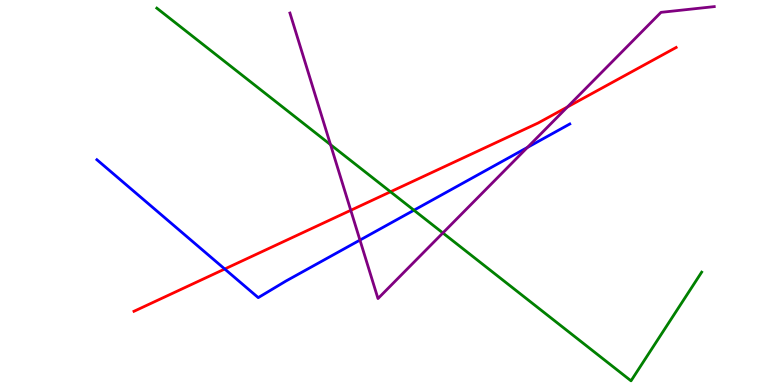[{'lines': ['blue', 'red'], 'intersections': [{'x': 2.9, 'y': 3.01}]}, {'lines': ['green', 'red'], 'intersections': [{'x': 5.04, 'y': 5.02}]}, {'lines': ['purple', 'red'], 'intersections': [{'x': 4.53, 'y': 4.54}, {'x': 7.32, 'y': 7.22}]}, {'lines': ['blue', 'green'], 'intersections': [{'x': 5.34, 'y': 4.54}]}, {'lines': ['blue', 'purple'], 'intersections': [{'x': 4.64, 'y': 3.76}, {'x': 6.81, 'y': 6.17}]}, {'lines': ['green', 'purple'], 'intersections': [{'x': 4.26, 'y': 6.24}, {'x': 5.71, 'y': 3.95}]}]